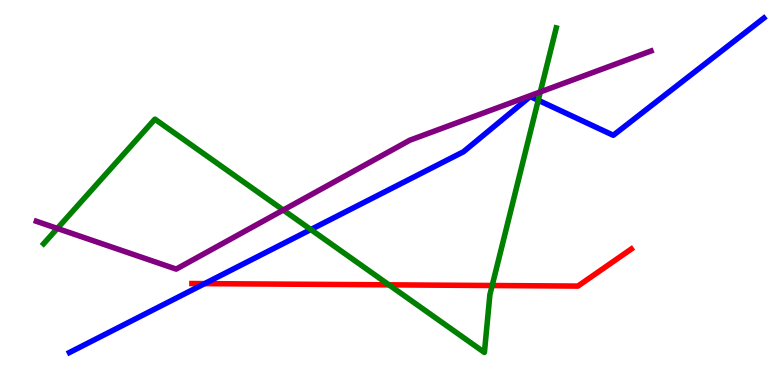[{'lines': ['blue', 'red'], 'intersections': [{'x': 2.64, 'y': 2.63}]}, {'lines': ['green', 'red'], 'intersections': [{'x': 5.02, 'y': 2.6}, {'x': 6.35, 'y': 2.58}]}, {'lines': ['purple', 'red'], 'intersections': []}, {'lines': ['blue', 'green'], 'intersections': [{'x': 4.01, 'y': 4.04}, {'x': 6.95, 'y': 7.4}]}, {'lines': ['blue', 'purple'], 'intersections': []}, {'lines': ['green', 'purple'], 'intersections': [{'x': 0.739, 'y': 4.07}, {'x': 3.65, 'y': 4.54}, {'x': 6.97, 'y': 7.61}]}]